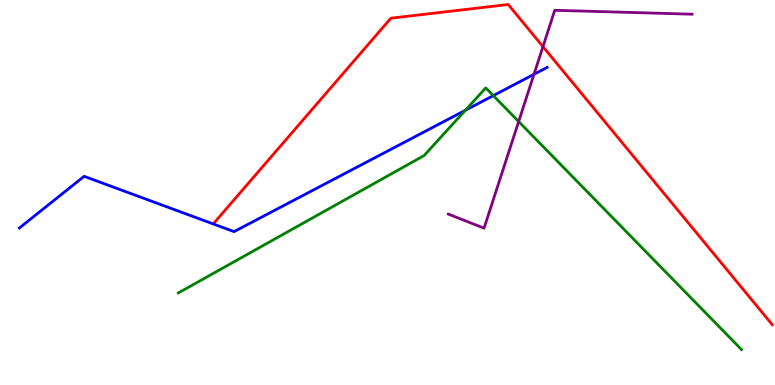[{'lines': ['blue', 'red'], 'intersections': []}, {'lines': ['green', 'red'], 'intersections': []}, {'lines': ['purple', 'red'], 'intersections': [{'x': 7.01, 'y': 8.79}]}, {'lines': ['blue', 'green'], 'intersections': [{'x': 6.0, 'y': 7.14}, {'x': 6.37, 'y': 7.52}]}, {'lines': ['blue', 'purple'], 'intersections': [{'x': 6.89, 'y': 8.07}]}, {'lines': ['green', 'purple'], 'intersections': [{'x': 6.69, 'y': 6.84}]}]